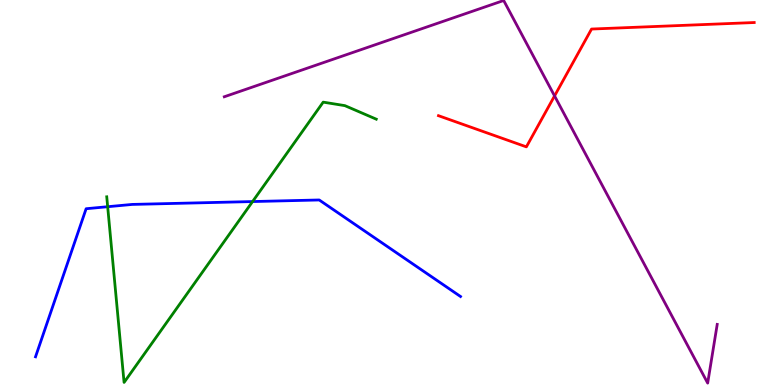[{'lines': ['blue', 'red'], 'intersections': []}, {'lines': ['green', 'red'], 'intersections': []}, {'lines': ['purple', 'red'], 'intersections': [{'x': 7.16, 'y': 7.51}]}, {'lines': ['blue', 'green'], 'intersections': [{'x': 1.39, 'y': 4.63}, {'x': 3.26, 'y': 4.76}]}, {'lines': ['blue', 'purple'], 'intersections': []}, {'lines': ['green', 'purple'], 'intersections': []}]